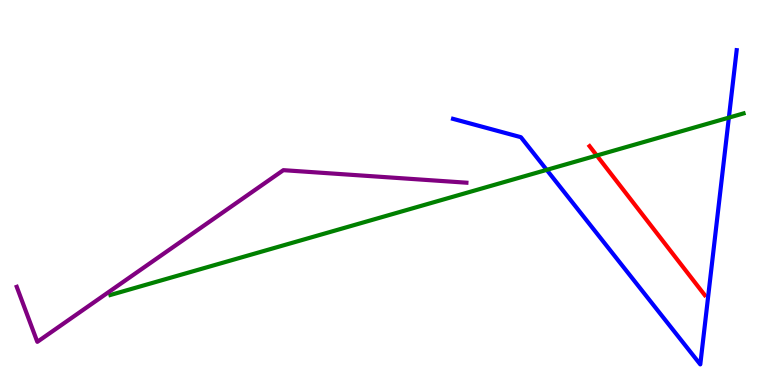[{'lines': ['blue', 'red'], 'intersections': []}, {'lines': ['green', 'red'], 'intersections': [{'x': 7.7, 'y': 5.96}]}, {'lines': ['purple', 'red'], 'intersections': []}, {'lines': ['blue', 'green'], 'intersections': [{'x': 7.05, 'y': 5.59}, {'x': 9.4, 'y': 6.94}]}, {'lines': ['blue', 'purple'], 'intersections': []}, {'lines': ['green', 'purple'], 'intersections': []}]